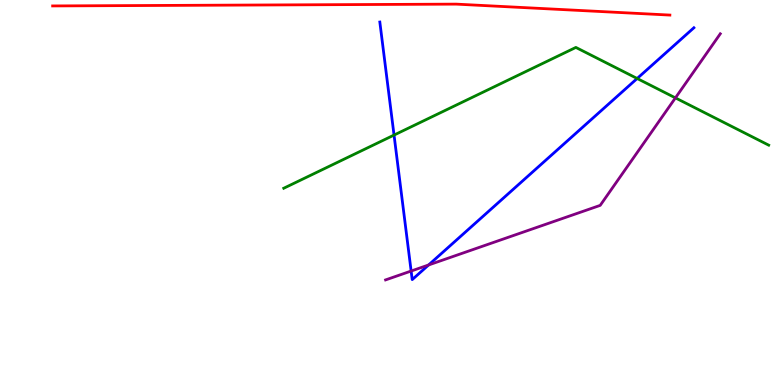[{'lines': ['blue', 'red'], 'intersections': []}, {'lines': ['green', 'red'], 'intersections': []}, {'lines': ['purple', 'red'], 'intersections': []}, {'lines': ['blue', 'green'], 'intersections': [{'x': 5.08, 'y': 6.49}, {'x': 8.22, 'y': 7.96}]}, {'lines': ['blue', 'purple'], 'intersections': [{'x': 5.3, 'y': 2.96}, {'x': 5.53, 'y': 3.12}]}, {'lines': ['green', 'purple'], 'intersections': [{'x': 8.72, 'y': 7.46}]}]